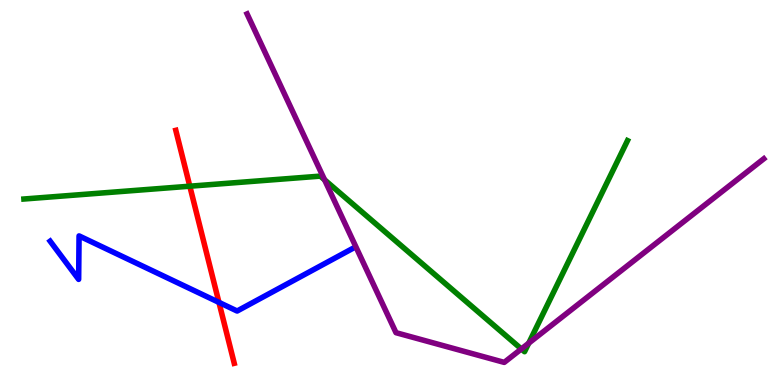[{'lines': ['blue', 'red'], 'intersections': [{'x': 2.83, 'y': 2.15}]}, {'lines': ['green', 'red'], 'intersections': [{'x': 2.45, 'y': 5.16}]}, {'lines': ['purple', 'red'], 'intersections': []}, {'lines': ['blue', 'green'], 'intersections': []}, {'lines': ['blue', 'purple'], 'intersections': []}, {'lines': ['green', 'purple'], 'intersections': [{'x': 4.19, 'y': 5.33}, {'x': 6.73, 'y': 0.936}, {'x': 6.82, 'y': 1.09}]}]